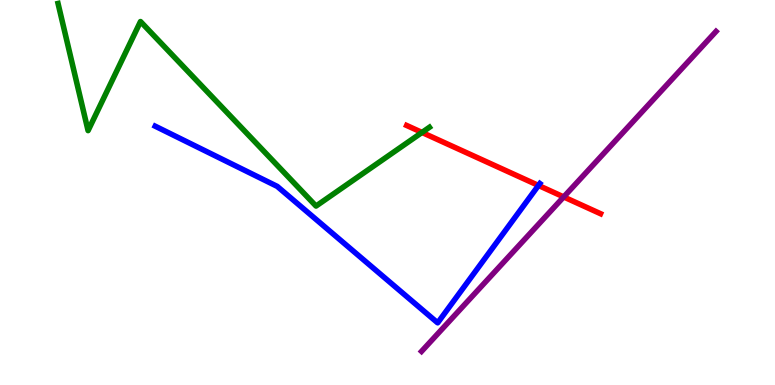[{'lines': ['blue', 'red'], 'intersections': [{'x': 6.95, 'y': 5.18}]}, {'lines': ['green', 'red'], 'intersections': [{'x': 5.45, 'y': 6.56}]}, {'lines': ['purple', 'red'], 'intersections': [{'x': 7.27, 'y': 4.88}]}, {'lines': ['blue', 'green'], 'intersections': []}, {'lines': ['blue', 'purple'], 'intersections': []}, {'lines': ['green', 'purple'], 'intersections': []}]